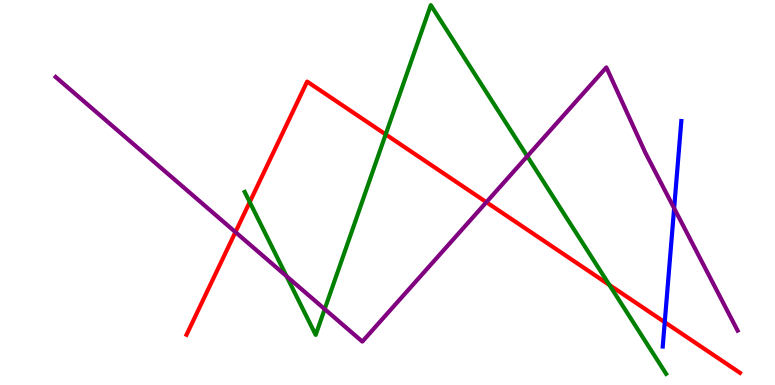[{'lines': ['blue', 'red'], 'intersections': [{'x': 8.58, 'y': 1.63}]}, {'lines': ['green', 'red'], 'intersections': [{'x': 3.22, 'y': 4.75}, {'x': 4.98, 'y': 6.51}, {'x': 7.86, 'y': 2.6}]}, {'lines': ['purple', 'red'], 'intersections': [{'x': 3.04, 'y': 3.97}, {'x': 6.28, 'y': 4.75}]}, {'lines': ['blue', 'green'], 'intersections': []}, {'lines': ['blue', 'purple'], 'intersections': [{'x': 8.7, 'y': 4.59}]}, {'lines': ['green', 'purple'], 'intersections': [{'x': 3.7, 'y': 2.83}, {'x': 4.19, 'y': 1.97}, {'x': 6.8, 'y': 5.94}]}]